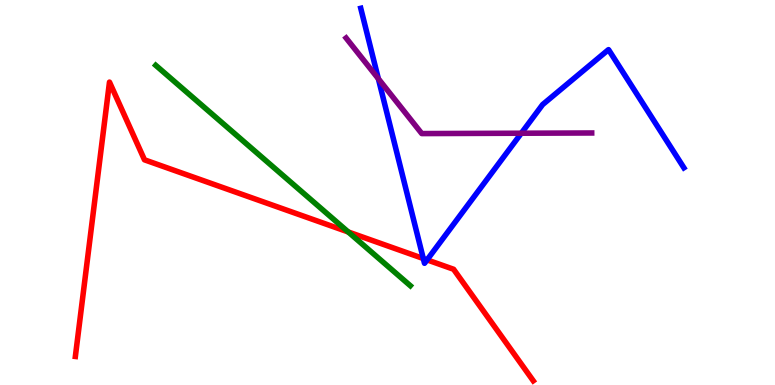[{'lines': ['blue', 'red'], 'intersections': [{'x': 5.46, 'y': 3.28}, {'x': 5.51, 'y': 3.25}]}, {'lines': ['green', 'red'], 'intersections': [{'x': 4.49, 'y': 3.98}]}, {'lines': ['purple', 'red'], 'intersections': []}, {'lines': ['blue', 'green'], 'intersections': []}, {'lines': ['blue', 'purple'], 'intersections': [{'x': 4.88, 'y': 7.95}, {'x': 6.73, 'y': 6.54}]}, {'lines': ['green', 'purple'], 'intersections': []}]